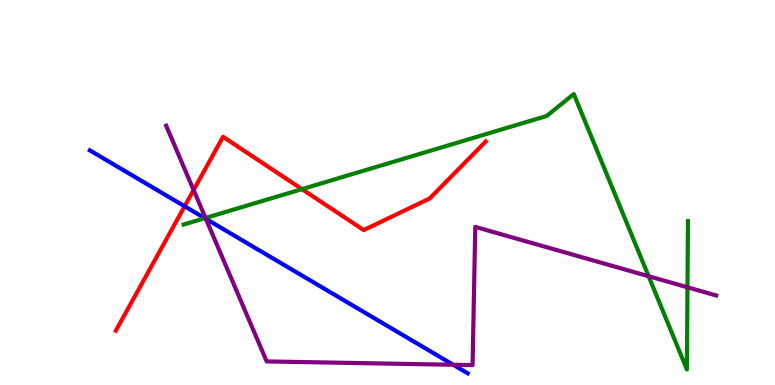[{'lines': ['blue', 'red'], 'intersections': [{'x': 2.38, 'y': 4.64}]}, {'lines': ['green', 'red'], 'intersections': [{'x': 3.9, 'y': 5.09}]}, {'lines': ['purple', 'red'], 'intersections': [{'x': 2.5, 'y': 5.06}]}, {'lines': ['blue', 'green'], 'intersections': [{'x': 2.64, 'y': 4.33}]}, {'lines': ['blue', 'purple'], 'intersections': [{'x': 2.66, 'y': 4.32}, {'x': 5.85, 'y': 0.525}]}, {'lines': ['green', 'purple'], 'intersections': [{'x': 2.65, 'y': 4.34}, {'x': 8.37, 'y': 2.83}, {'x': 8.87, 'y': 2.54}]}]